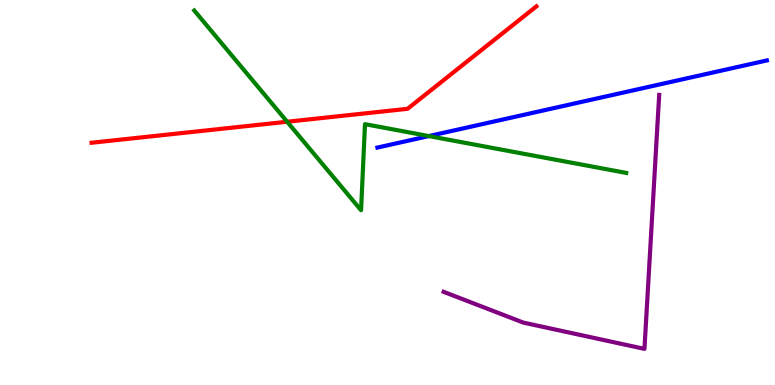[{'lines': ['blue', 'red'], 'intersections': []}, {'lines': ['green', 'red'], 'intersections': [{'x': 3.71, 'y': 6.84}]}, {'lines': ['purple', 'red'], 'intersections': []}, {'lines': ['blue', 'green'], 'intersections': [{'x': 5.53, 'y': 6.47}]}, {'lines': ['blue', 'purple'], 'intersections': []}, {'lines': ['green', 'purple'], 'intersections': []}]